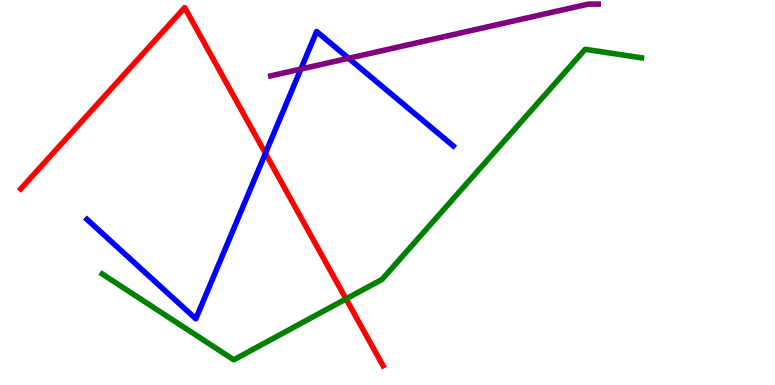[{'lines': ['blue', 'red'], 'intersections': [{'x': 3.42, 'y': 6.02}]}, {'lines': ['green', 'red'], 'intersections': [{'x': 4.47, 'y': 2.24}]}, {'lines': ['purple', 'red'], 'intersections': []}, {'lines': ['blue', 'green'], 'intersections': []}, {'lines': ['blue', 'purple'], 'intersections': [{'x': 3.88, 'y': 8.21}, {'x': 4.5, 'y': 8.49}]}, {'lines': ['green', 'purple'], 'intersections': []}]